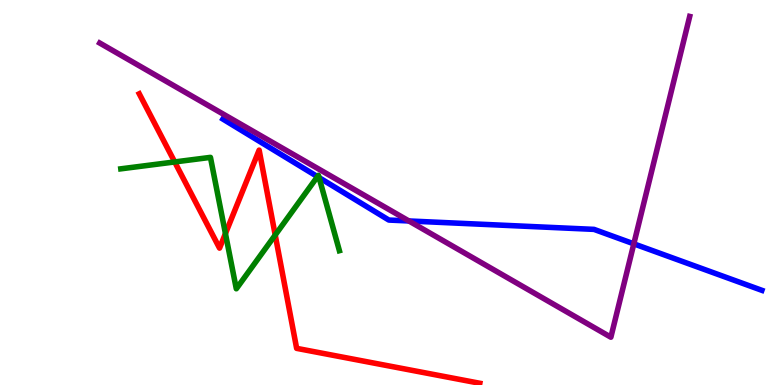[{'lines': ['blue', 'red'], 'intersections': []}, {'lines': ['green', 'red'], 'intersections': [{'x': 2.25, 'y': 5.79}, {'x': 2.91, 'y': 3.93}, {'x': 3.55, 'y': 3.9}]}, {'lines': ['purple', 'red'], 'intersections': []}, {'lines': ['blue', 'green'], 'intersections': [{'x': 4.1, 'y': 5.41}, {'x': 4.12, 'y': 5.39}]}, {'lines': ['blue', 'purple'], 'intersections': [{'x': 5.28, 'y': 4.26}, {'x': 8.18, 'y': 3.67}]}, {'lines': ['green', 'purple'], 'intersections': []}]